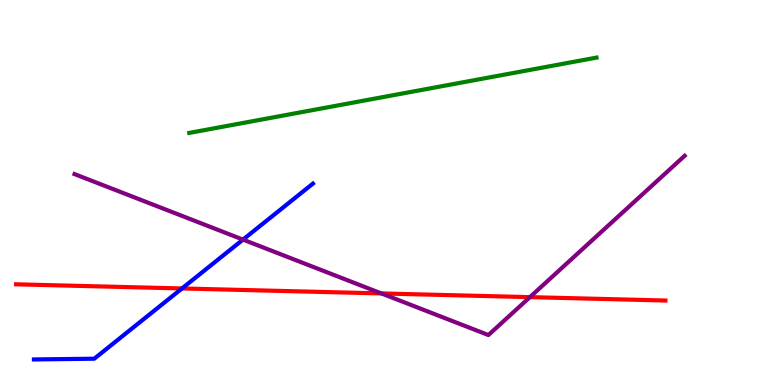[{'lines': ['blue', 'red'], 'intersections': [{'x': 2.35, 'y': 2.51}]}, {'lines': ['green', 'red'], 'intersections': []}, {'lines': ['purple', 'red'], 'intersections': [{'x': 4.92, 'y': 2.38}, {'x': 6.84, 'y': 2.28}]}, {'lines': ['blue', 'green'], 'intersections': []}, {'lines': ['blue', 'purple'], 'intersections': [{'x': 3.14, 'y': 3.78}]}, {'lines': ['green', 'purple'], 'intersections': []}]